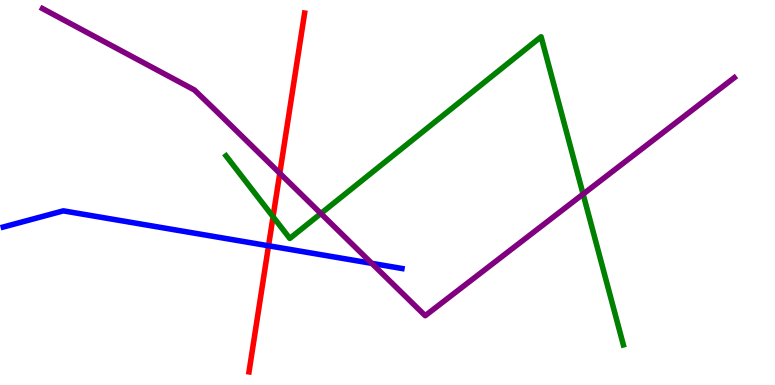[{'lines': ['blue', 'red'], 'intersections': [{'x': 3.47, 'y': 3.62}]}, {'lines': ['green', 'red'], 'intersections': [{'x': 3.52, 'y': 4.37}]}, {'lines': ['purple', 'red'], 'intersections': [{'x': 3.61, 'y': 5.5}]}, {'lines': ['blue', 'green'], 'intersections': []}, {'lines': ['blue', 'purple'], 'intersections': [{'x': 4.8, 'y': 3.16}]}, {'lines': ['green', 'purple'], 'intersections': [{'x': 4.14, 'y': 4.45}, {'x': 7.52, 'y': 4.96}]}]